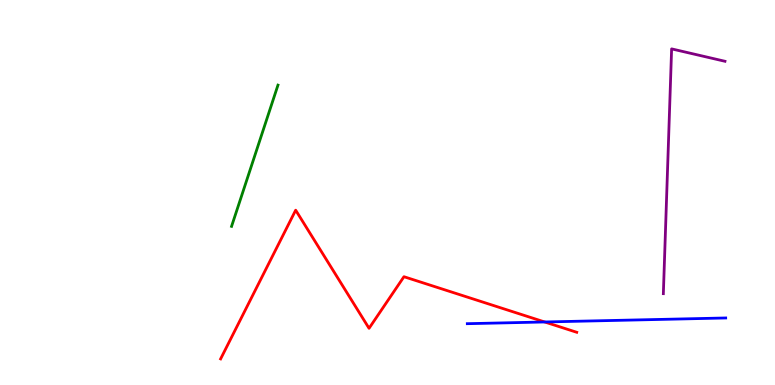[{'lines': ['blue', 'red'], 'intersections': [{'x': 7.03, 'y': 1.64}]}, {'lines': ['green', 'red'], 'intersections': []}, {'lines': ['purple', 'red'], 'intersections': []}, {'lines': ['blue', 'green'], 'intersections': []}, {'lines': ['blue', 'purple'], 'intersections': []}, {'lines': ['green', 'purple'], 'intersections': []}]